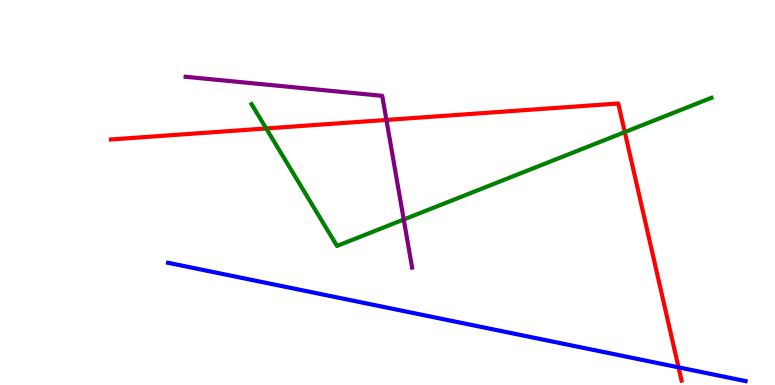[{'lines': ['blue', 'red'], 'intersections': [{'x': 8.76, 'y': 0.458}]}, {'lines': ['green', 'red'], 'intersections': [{'x': 3.43, 'y': 6.66}, {'x': 8.06, 'y': 6.57}]}, {'lines': ['purple', 'red'], 'intersections': [{'x': 4.99, 'y': 6.88}]}, {'lines': ['blue', 'green'], 'intersections': []}, {'lines': ['blue', 'purple'], 'intersections': []}, {'lines': ['green', 'purple'], 'intersections': [{'x': 5.21, 'y': 4.3}]}]